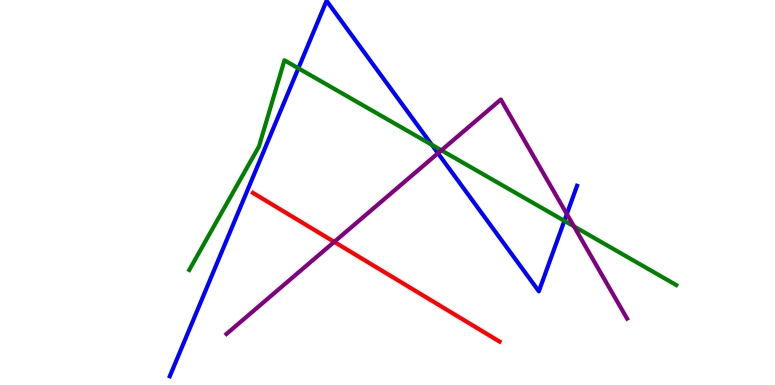[{'lines': ['blue', 'red'], 'intersections': []}, {'lines': ['green', 'red'], 'intersections': []}, {'lines': ['purple', 'red'], 'intersections': [{'x': 4.31, 'y': 3.72}]}, {'lines': ['blue', 'green'], 'intersections': [{'x': 3.85, 'y': 8.23}, {'x': 5.57, 'y': 6.24}, {'x': 7.28, 'y': 4.26}]}, {'lines': ['blue', 'purple'], 'intersections': [{'x': 5.65, 'y': 6.02}, {'x': 7.31, 'y': 4.44}]}, {'lines': ['green', 'purple'], 'intersections': [{'x': 5.7, 'y': 6.1}, {'x': 7.41, 'y': 4.12}]}]